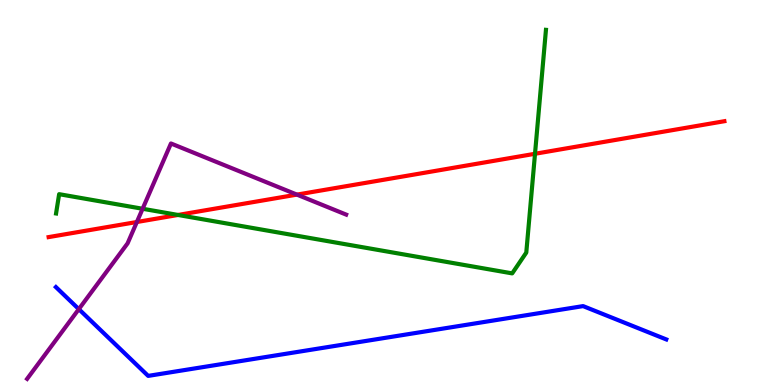[{'lines': ['blue', 'red'], 'intersections': []}, {'lines': ['green', 'red'], 'intersections': [{'x': 2.3, 'y': 4.42}, {'x': 6.9, 'y': 6.01}]}, {'lines': ['purple', 'red'], 'intersections': [{'x': 1.77, 'y': 4.23}, {'x': 3.83, 'y': 4.95}]}, {'lines': ['blue', 'green'], 'intersections': []}, {'lines': ['blue', 'purple'], 'intersections': [{'x': 1.02, 'y': 1.97}]}, {'lines': ['green', 'purple'], 'intersections': [{'x': 1.84, 'y': 4.58}]}]